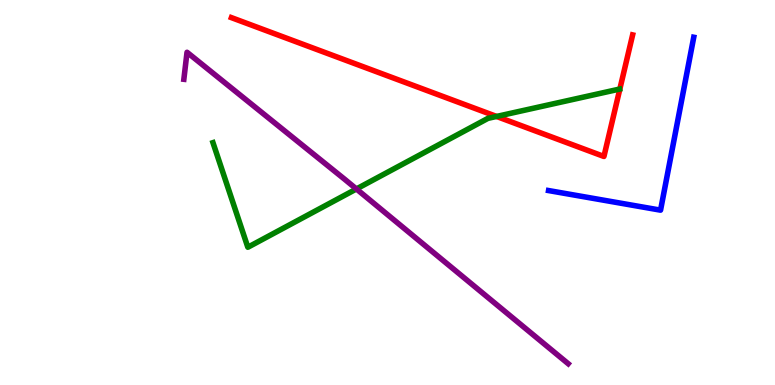[{'lines': ['blue', 'red'], 'intersections': []}, {'lines': ['green', 'red'], 'intersections': [{'x': 6.41, 'y': 6.98}]}, {'lines': ['purple', 'red'], 'intersections': []}, {'lines': ['blue', 'green'], 'intersections': []}, {'lines': ['blue', 'purple'], 'intersections': []}, {'lines': ['green', 'purple'], 'intersections': [{'x': 4.6, 'y': 5.09}]}]